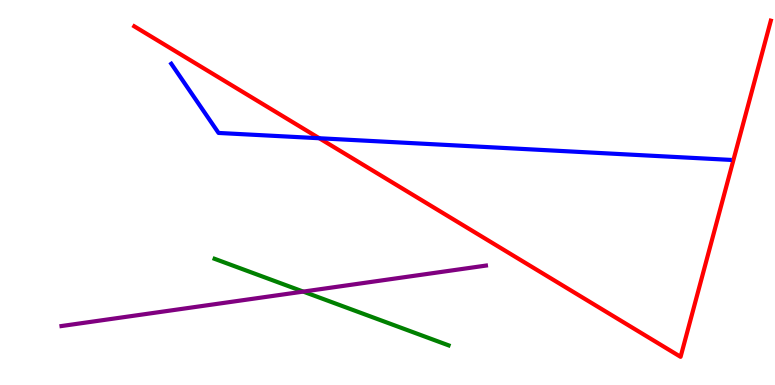[{'lines': ['blue', 'red'], 'intersections': [{'x': 4.12, 'y': 6.41}]}, {'lines': ['green', 'red'], 'intersections': []}, {'lines': ['purple', 'red'], 'intersections': []}, {'lines': ['blue', 'green'], 'intersections': []}, {'lines': ['blue', 'purple'], 'intersections': []}, {'lines': ['green', 'purple'], 'intersections': [{'x': 3.91, 'y': 2.43}]}]